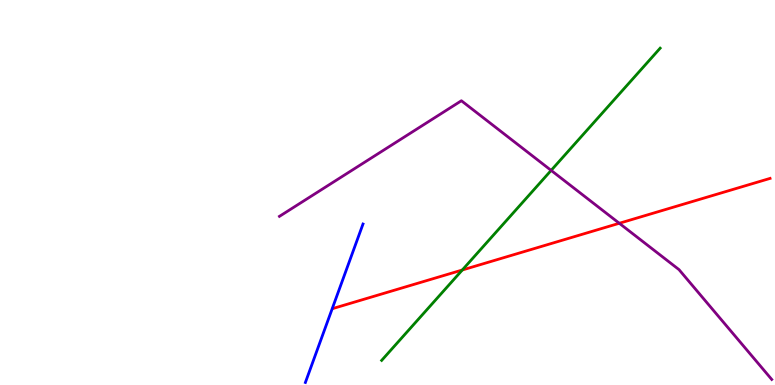[{'lines': ['blue', 'red'], 'intersections': []}, {'lines': ['green', 'red'], 'intersections': [{'x': 5.97, 'y': 2.99}]}, {'lines': ['purple', 'red'], 'intersections': [{'x': 7.99, 'y': 4.2}]}, {'lines': ['blue', 'green'], 'intersections': []}, {'lines': ['blue', 'purple'], 'intersections': []}, {'lines': ['green', 'purple'], 'intersections': [{'x': 7.11, 'y': 5.57}]}]